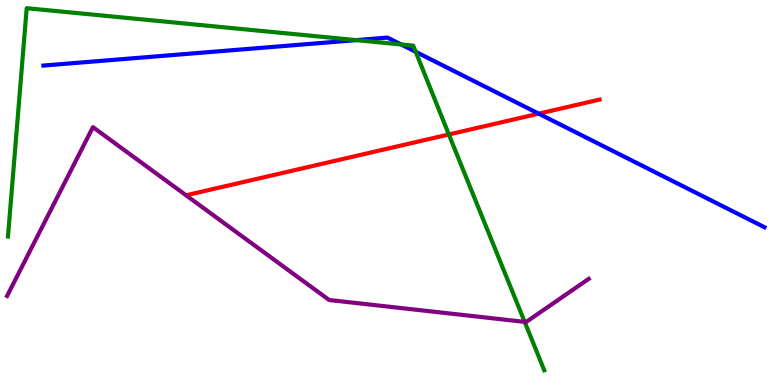[{'lines': ['blue', 'red'], 'intersections': [{'x': 6.95, 'y': 7.05}]}, {'lines': ['green', 'red'], 'intersections': [{'x': 5.79, 'y': 6.51}]}, {'lines': ['purple', 'red'], 'intersections': []}, {'lines': ['blue', 'green'], 'intersections': [{'x': 4.6, 'y': 8.96}, {'x': 5.18, 'y': 8.84}, {'x': 5.36, 'y': 8.66}]}, {'lines': ['blue', 'purple'], 'intersections': []}, {'lines': ['green', 'purple'], 'intersections': [{'x': 6.77, 'y': 1.64}]}]